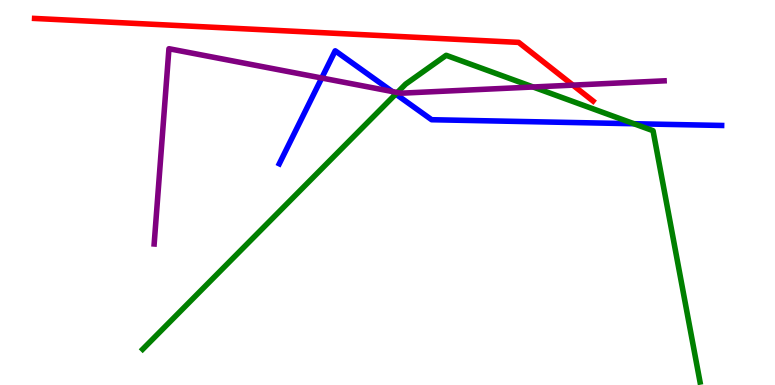[{'lines': ['blue', 'red'], 'intersections': []}, {'lines': ['green', 'red'], 'intersections': []}, {'lines': ['purple', 'red'], 'intersections': [{'x': 7.39, 'y': 7.79}]}, {'lines': ['blue', 'green'], 'intersections': [{'x': 5.11, 'y': 7.56}, {'x': 8.18, 'y': 6.79}]}, {'lines': ['blue', 'purple'], 'intersections': [{'x': 4.15, 'y': 7.97}, {'x': 5.06, 'y': 7.62}]}, {'lines': ['green', 'purple'], 'intersections': [{'x': 5.13, 'y': 7.6}, {'x': 6.88, 'y': 7.74}]}]